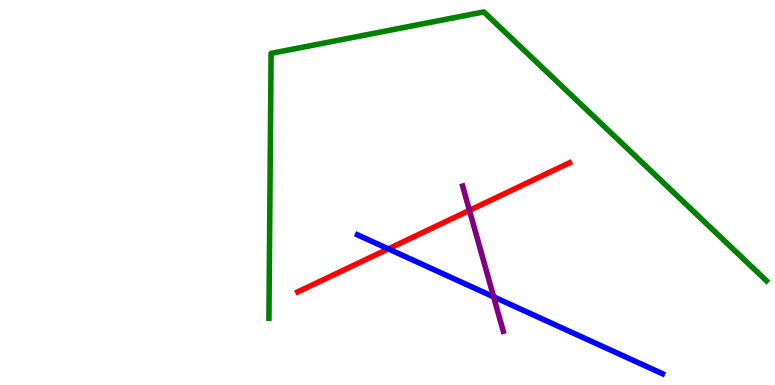[{'lines': ['blue', 'red'], 'intersections': [{'x': 5.01, 'y': 3.54}]}, {'lines': ['green', 'red'], 'intersections': []}, {'lines': ['purple', 'red'], 'intersections': [{'x': 6.06, 'y': 4.54}]}, {'lines': ['blue', 'green'], 'intersections': []}, {'lines': ['blue', 'purple'], 'intersections': [{'x': 6.37, 'y': 2.29}]}, {'lines': ['green', 'purple'], 'intersections': []}]